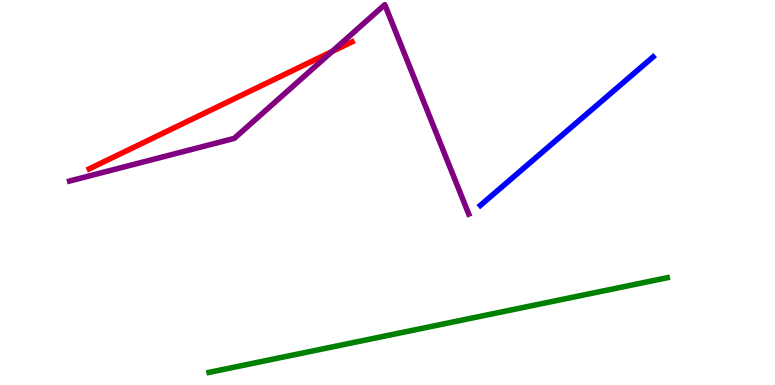[{'lines': ['blue', 'red'], 'intersections': []}, {'lines': ['green', 'red'], 'intersections': []}, {'lines': ['purple', 'red'], 'intersections': [{'x': 4.29, 'y': 8.66}]}, {'lines': ['blue', 'green'], 'intersections': []}, {'lines': ['blue', 'purple'], 'intersections': []}, {'lines': ['green', 'purple'], 'intersections': []}]